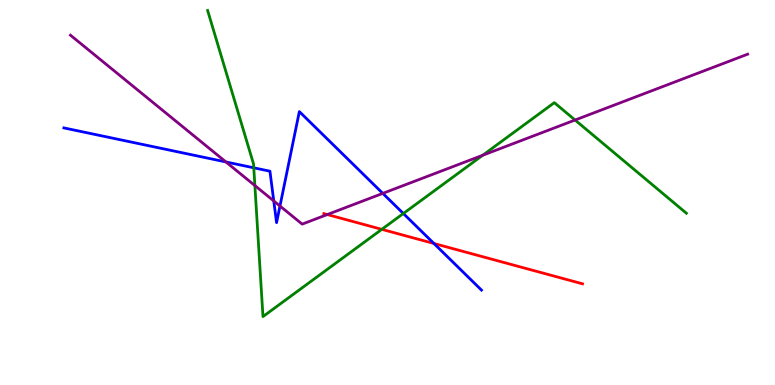[{'lines': ['blue', 'red'], 'intersections': [{'x': 5.6, 'y': 3.68}]}, {'lines': ['green', 'red'], 'intersections': [{'x': 4.93, 'y': 4.04}]}, {'lines': ['purple', 'red'], 'intersections': [{'x': 4.22, 'y': 4.43}]}, {'lines': ['blue', 'green'], 'intersections': [{'x': 3.27, 'y': 5.64}, {'x': 5.2, 'y': 4.45}]}, {'lines': ['blue', 'purple'], 'intersections': [{'x': 2.92, 'y': 5.79}, {'x': 3.53, 'y': 4.78}, {'x': 3.61, 'y': 4.65}, {'x': 4.94, 'y': 4.98}]}, {'lines': ['green', 'purple'], 'intersections': [{'x': 3.29, 'y': 5.18}, {'x': 6.23, 'y': 5.97}, {'x': 7.42, 'y': 6.88}]}]